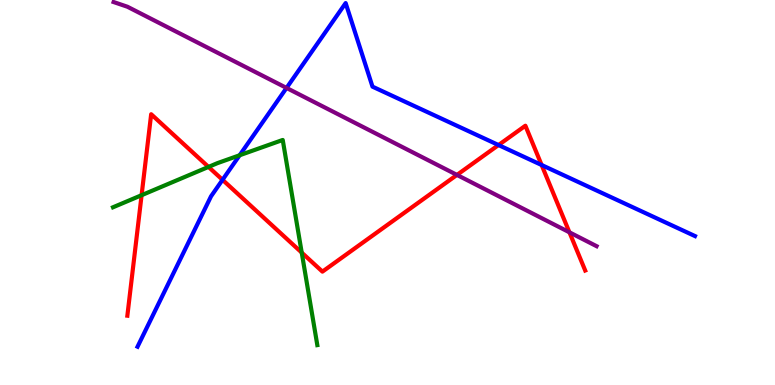[{'lines': ['blue', 'red'], 'intersections': [{'x': 2.87, 'y': 5.33}, {'x': 6.43, 'y': 6.23}, {'x': 6.99, 'y': 5.71}]}, {'lines': ['green', 'red'], 'intersections': [{'x': 1.83, 'y': 4.93}, {'x': 2.69, 'y': 5.66}, {'x': 3.89, 'y': 3.44}]}, {'lines': ['purple', 'red'], 'intersections': [{'x': 5.9, 'y': 5.46}, {'x': 7.35, 'y': 3.97}]}, {'lines': ['blue', 'green'], 'intersections': [{'x': 3.09, 'y': 5.97}]}, {'lines': ['blue', 'purple'], 'intersections': [{'x': 3.7, 'y': 7.72}]}, {'lines': ['green', 'purple'], 'intersections': []}]